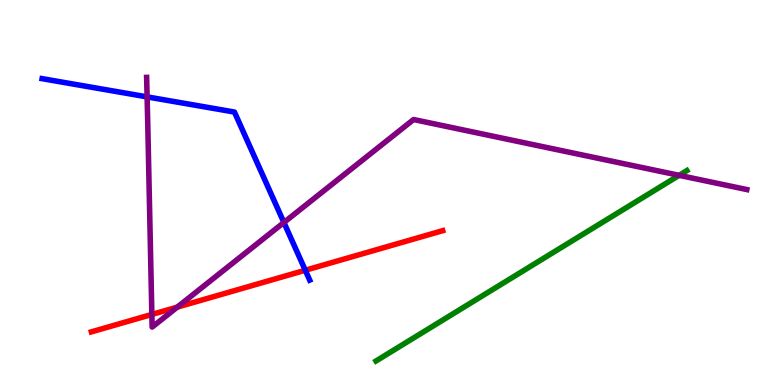[{'lines': ['blue', 'red'], 'intersections': [{'x': 3.94, 'y': 2.98}]}, {'lines': ['green', 'red'], 'intersections': []}, {'lines': ['purple', 'red'], 'intersections': [{'x': 1.96, 'y': 1.83}, {'x': 2.29, 'y': 2.02}]}, {'lines': ['blue', 'green'], 'intersections': []}, {'lines': ['blue', 'purple'], 'intersections': [{'x': 1.9, 'y': 7.48}, {'x': 3.66, 'y': 4.22}]}, {'lines': ['green', 'purple'], 'intersections': [{'x': 8.76, 'y': 5.45}]}]